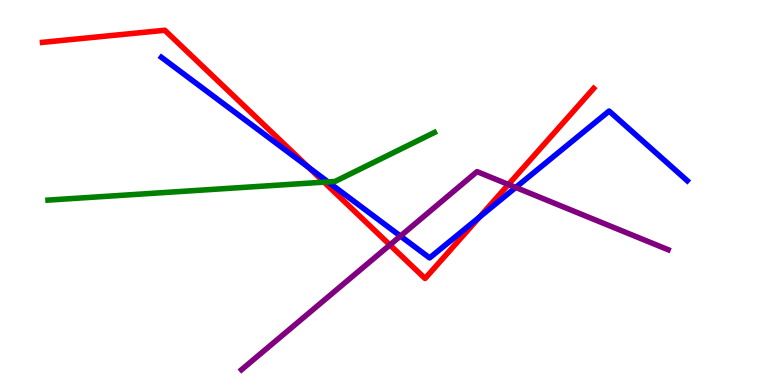[{'lines': ['blue', 'red'], 'intersections': [{'x': 3.98, 'y': 5.65}, {'x': 6.19, 'y': 4.36}]}, {'lines': ['green', 'red'], 'intersections': [{'x': 4.18, 'y': 5.27}]}, {'lines': ['purple', 'red'], 'intersections': [{'x': 5.03, 'y': 3.64}, {'x': 6.56, 'y': 5.21}]}, {'lines': ['blue', 'green'], 'intersections': [{'x': 4.23, 'y': 5.28}]}, {'lines': ['blue', 'purple'], 'intersections': [{'x': 5.17, 'y': 3.87}, {'x': 6.65, 'y': 5.13}]}, {'lines': ['green', 'purple'], 'intersections': []}]